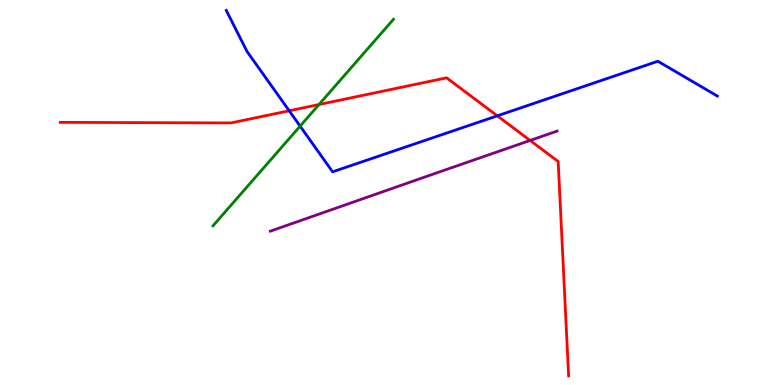[{'lines': ['blue', 'red'], 'intersections': [{'x': 3.73, 'y': 7.12}, {'x': 6.42, 'y': 6.99}]}, {'lines': ['green', 'red'], 'intersections': [{'x': 4.12, 'y': 7.28}]}, {'lines': ['purple', 'red'], 'intersections': [{'x': 6.84, 'y': 6.35}]}, {'lines': ['blue', 'green'], 'intersections': [{'x': 3.87, 'y': 6.72}]}, {'lines': ['blue', 'purple'], 'intersections': []}, {'lines': ['green', 'purple'], 'intersections': []}]